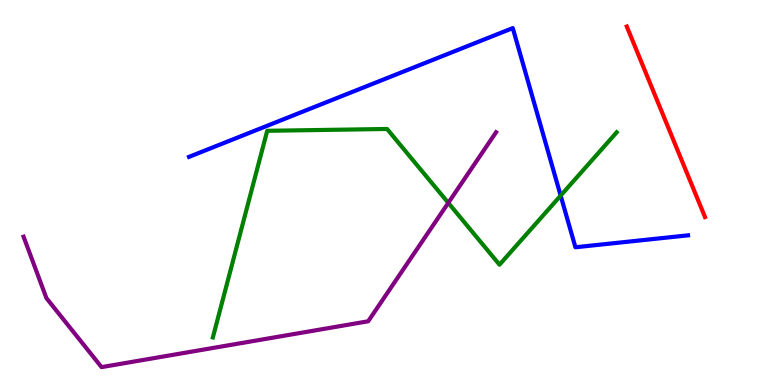[{'lines': ['blue', 'red'], 'intersections': []}, {'lines': ['green', 'red'], 'intersections': []}, {'lines': ['purple', 'red'], 'intersections': []}, {'lines': ['blue', 'green'], 'intersections': [{'x': 7.23, 'y': 4.92}]}, {'lines': ['blue', 'purple'], 'intersections': []}, {'lines': ['green', 'purple'], 'intersections': [{'x': 5.78, 'y': 4.73}]}]